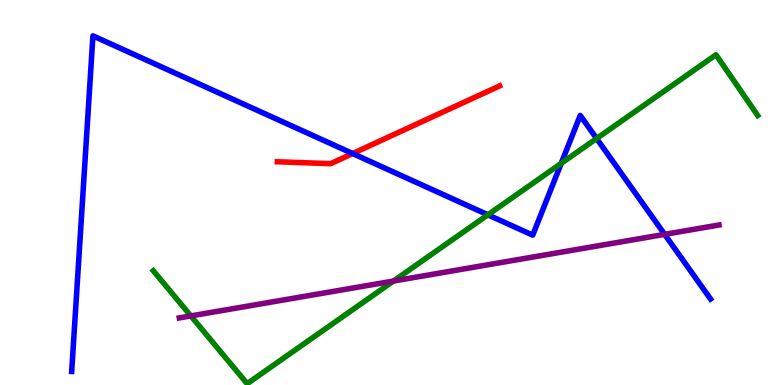[{'lines': ['blue', 'red'], 'intersections': [{'x': 4.55, 'y': 6.01}]}, {'lines': ['green', 'red'], 'intersections': []}, {'lines': ['purple', 'red'], 'intersections': []}, {'lines': ['blue', 'green'], 'intersections': [{'x': 6.3, 'y': 4.42}, {'x': 7.24, 'y': 5.76}, {'x': 7.7, 'y': 6.4}]}, {'lines': ['blue', 'purple'], 'intersections': [{'x': 8.58, 'y': 3.91}]}, {'lines': ['green', 'purple'], 'intersections': [{'x': 2.46, 'y': 1.79}, {'x': 5.08, 'y': 2.7}]}]